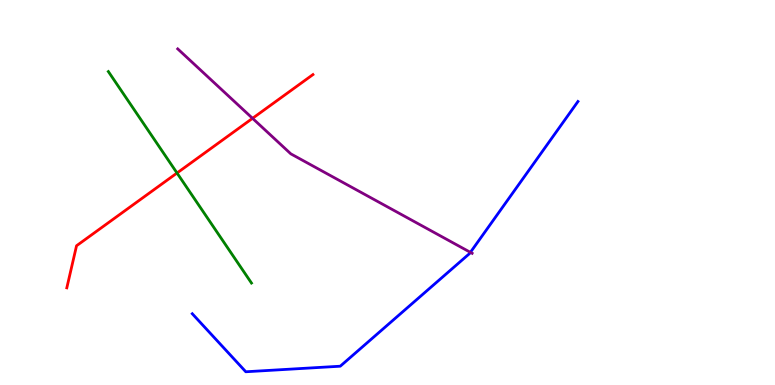[{'lines': ['blue', 'red'], 'intersections': []}, {'lines': ['green', 'red'], 'intersections': [{'x': 2.28, 'y': 5.51}]}, {'lines': ['purple', 'red'], 'intersections': [{'x': 3.26, 'y': 6.93}]}, {'lines': ['blue', 'green'], 'intersections': []}, {'lines': ['blue', 'purple'], 'intersections': [{'x': 6.07, 'y': 3.45}]}, {'lines': ['green', 'purple'], 'intersections': []}]